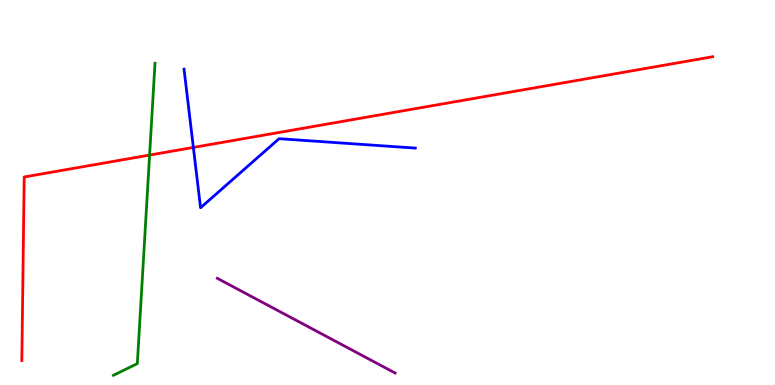[{'lines': ['blue', 'red'], 'intersections': [{'x': 2.5, 'y': 6.17}]}, {'lines': ['green', 'red'], 'intersections': [{'x': 1.93, 'y': 5.97}]}, {'lines': ['purple', 'red'], 'intersections': []}, {'lines': ['blue', 'green'], 'intersections': []}, {'lines': ['blue', 'purple'], 'intersections': []}, {'lines': ['green', 'purple'], 'intersections': []}]